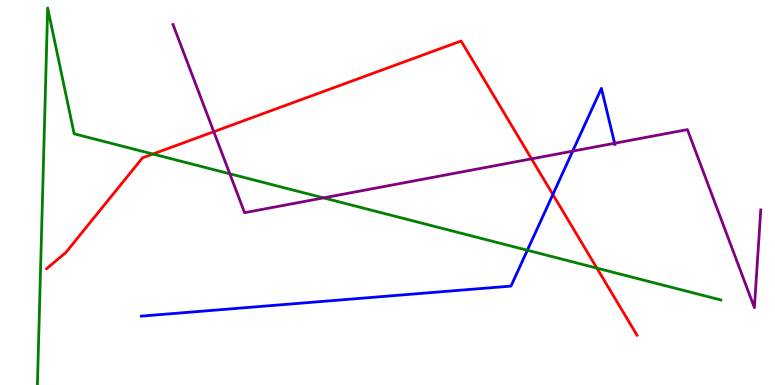[{'lines': ['blue', 'red'], 'intersections': [{'x': 7.13, 'y': 4.95}]}, {'lines': ['green', 'red'], 'intersections': [{'x': 1.97, 'y': 6.0}, {'x': 7.7, 'y': 3.04}]}, {'lines': ['purple', 'red'], 'intersections': [{'x': 2.76, 'y': 6.58}, {'x': 6.86, 'y': 5.87}]}, {'lines': ['blue', 'green'], 'intersections': [{'x': 6.8, 'y': 3.5}]}, {'lines': ['blue', 'purple'], 'intersections': [{'x': 7.39, 'y': 6.07}, {'x': 7.93, 'y': 6.28}]}, {'lines': ['green', 'purple'], 'intersections': [{'x': 2.97, 'y': 5.49}, {'x': 4.17, 'y': 4.86}]}]